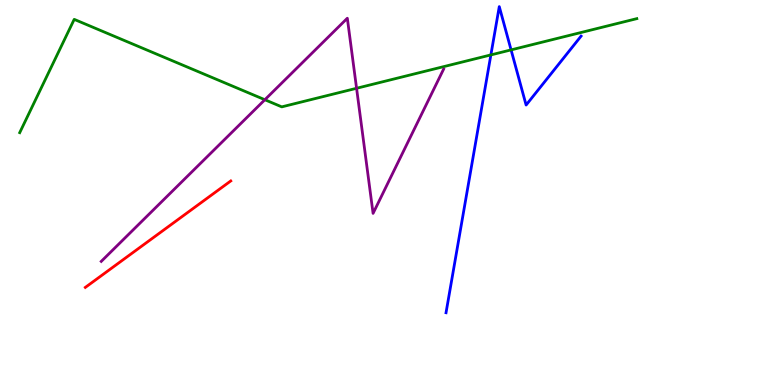[{'lines': ['blue', 'red'], 'intersections': []}, {'lines': ['green', 'red'], 'intersections': []}, {'lines': ['purple', 'red'], 'intersections': []}, {'lines': ['blue', 'green'], 'intersections': [{'x': 6.33, 'y': 8.57}, {'x': 6.59, 'y': 8.7}]}, {'lines': ['blue', 'purple'], 'intersections': []}, {'lines': ['green', 'purple'], 'intersections': [{'x': 3.42, 'y': 7.41}, {'x': 4.6, 'y': 7.71}]}]